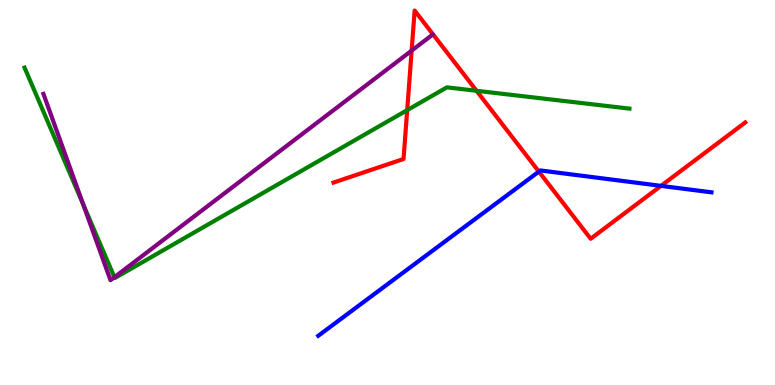[{'lines': ['blue', 'red'], 'intersections': [{'x': 6.95, 'y': 5.54}, {'x': 8.53, 'y': 5.17}]}, {'lines': ['green', 'red'], 'intersections': [{'x': 5.25, 'y': 7.14}, {'x': 6.15, 'y': 7.64}]}, {'lines': ['purple', 'red'], 'intersections': [{'x': 5.31, 'y': 8.69}]}, {'lines': ['blue', 'green'], 'intersections': []}, {'lines': ['blue', 'purple'], 'intersections': []}, {'lines': ['green', 'purple'], 'intersections': [{'x': 1.07, 'y': 4.69}, {'x': 1.48, 'y': 2.8}]}]